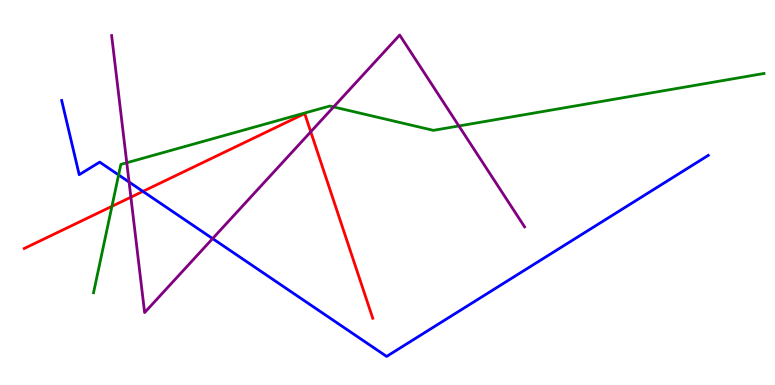[{'lines': ['blue', 'red'], 'intersections': [{'x': 1.84, 'y': 5.03}]}, {'lines': ['green', 'red'], 'intersections': [{'x': 1.44, 'y': 4.64}]}, {'lines': ['purple', 'red'], 'intersections': [{'x': 1.69, 'y': 4.88}, {'x': 4.01, 'y': 6.58}]}, {'lines': ['blue', 'green'], 'intersections': [{'x': 1.53, 'y': 5.46}]}, {'lines': ['blue', 'purple'], 'intersections': [{'x': 1.67, 'y': 5.27}, {'x': 2.74, 'y': 3.8}]}, {'lines': ['green', 'purple'], 'intersections': [{'x': 1.64, 'y': 5.77}, {'x': 4.3, 'y': 7.22}, {'x': 5.92, 'y': 6.73}]}]